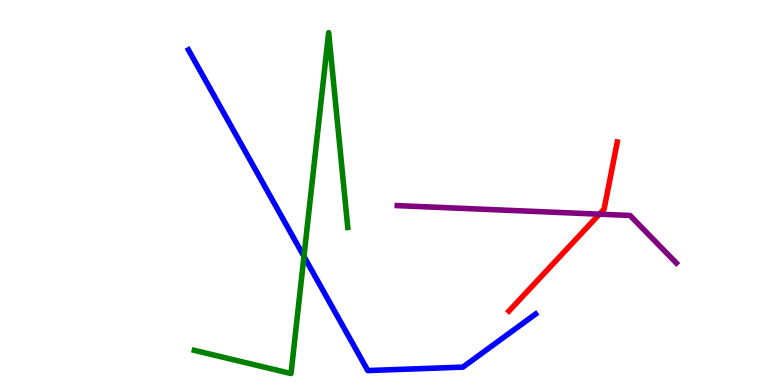[{'lines': ['blue', 'red'], 'intersections': []}, {'lines': ['green', 'red'], 'intersections': []}, {'lines': ['purple', 'red'], 'intersections': [{'x': 7.73, 'y': 4.44}]}, {'lines': ['blue', 'green'], 'intersections': [{'x': 3.92, 'y': 3.34}]}, {'lines': ['blue', 'purple'], 'intersections': []}, {'lines': ['green', 'purple'], 'intersections': []}]